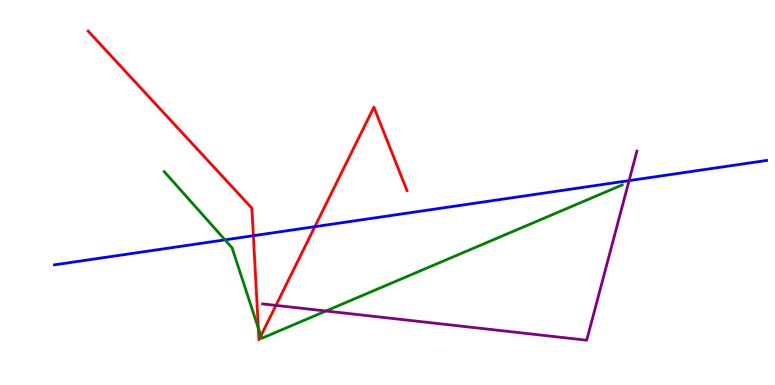[{'lines': ['blue', 'red'], 'intersections': [{'x': 3.27, 'y': 3.88}, {'x': 4.06, 'y': 4.11}]}, {'lines': ['green', 'red'], 'intersections': [{'x': 3.33, 'y': 1.48}, {'x': 3.37, 'y': 1.28}]}, {'lines': ['purple', 'red'], 'intersections': [{'x': 3.56, 'y': 2.07}]}, {'lines': ['blue', 'green'], 'intersections': [{'x': 2.9, 'y': 3.77}]}, {'lines': ['blue', 'purple'], 'intersections': [{'x': 8.12, 'y': 5.31}]}, {'lines': ['green', 'purple'], 'intersections': [{'x': 4.21, 'y': 1.92}]}]